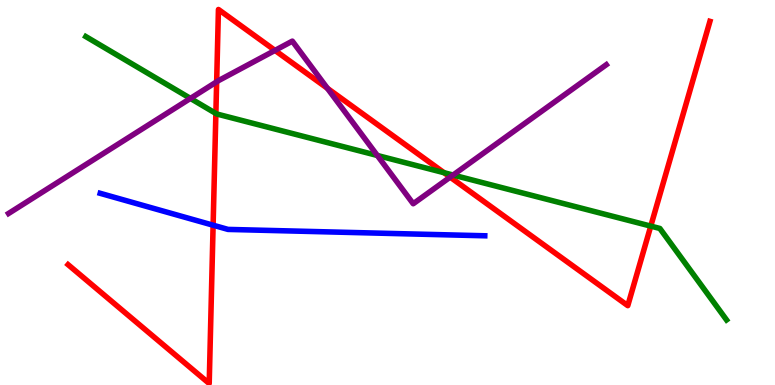[{'lines': ['blue', 'red'], 'intersections': [{'x': 2.75, 'y': 4.15}]}, {'lines': ['green', 'red'], 'intersections': [{'x': 2.79, 'y': 7.05}, {'x': 5.73, 'y': 5.51}, {'x': 8.4, 'y': 4.13}]}, {'lines': ['purple', 'red'], 'intersections': [{'x': 2.8, 'y': 7.87}, {'x': 3.55, 'y': 8.69}, {'x': 4.22, 'y': 7.71}, {'x': 5.81, 'y': 5.4}]}, {'lines': ['blue', 'green'], 'intersections': []}, {'lines': ['blue', 'purple'], 'intersections': []}, {'lines': ['green', 'purple'], 'intersections': [{'x': 2.46, 'y': 7.44}, {'x': 4.87, 'y': 5.96}, {'x': 5.85, 'y': 5.45}]}]